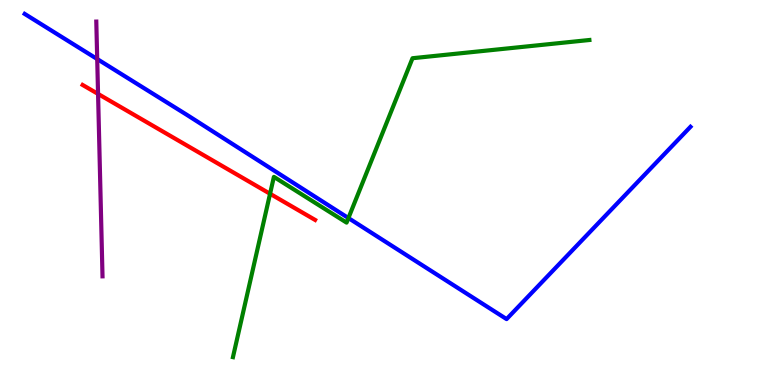[{'lines': ['blue', 'red'], 'intersections': []}, {'lines': ['green', 'red'], 'intersections': [{'x': 3.48, 'y': 4.97}]}, {'lines': ['purple', 'red'], 'intersections': [{'x': 1.27, 'y': 7.56}]}, {'lines': ['blue', 'green'], 'intersections': [{'x': 4.5, 'y': 4.34}]}, {'lines': ['blue', 'purple'], 'intersections': [{'x': 1.25, 'y': 8.47}]}, {'lines': ['green', 'purple'], 'intersections': []}]